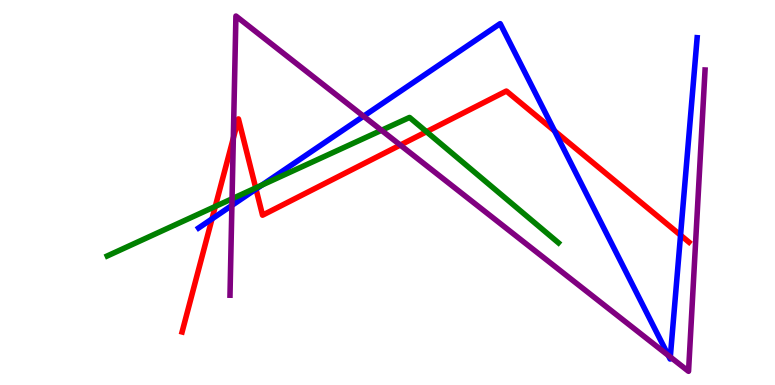[{'lines': ['blue', 'red'], 'intersections': [{'x': 2.74, 'y': 4.31}, {'x': 3.3, 'y': 5.09}, {'x': 7.16, 'y': 6.6}, {'x': 8.78, 'y': 3.89}]}, {'lines': ['green', 'red'], 'intersections': [{'x': 2.78, 'y': 4.64}, {'x': 3.3, 'y': 5.12}, {'x': 5.5, 'y': 6.58}]}, {'lines': ['purple', 'red'], 'intersections': [{'x': 3.01, 'y': 6.41}, {'x': 5.17, 'y': 6.23}]}, {'lines': ['blue', 'green'], 'intersections': [{'x': 3.38, 'y': 5.19}]}, {'lines': ['blue', 'purple'], 'intersections': [{'x': 2.99, 'y': 4.66}, {'x': 4.69, 'y': 6.98}, {'x': 8.62, 'y': 0.768}, {'x': 8.65, 'y': 0.727}]}, {'lines': ['green', 'purple'], 'intersections': [{'x': 2.99, 'y': 4.84}, {'x': 4.92, 'y': 6.62}]}]